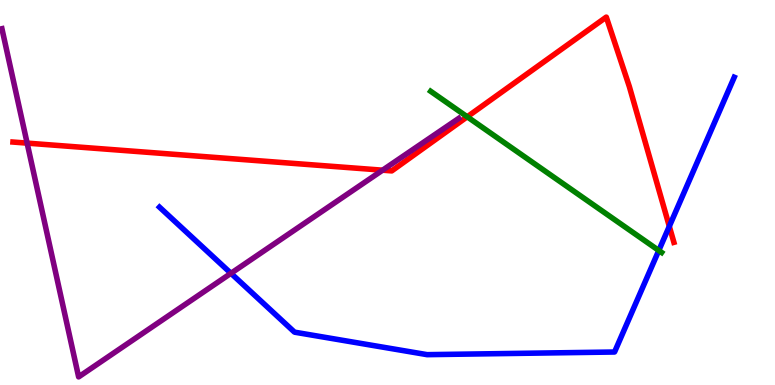[{'lines': ['blue', 'red'], 'intersections': [{'x': 8.64, 'y': 4.12}]}, {'lines': ['green', 'red'], 'intersections': [{'x': 6.03, 'y': 6.97}]}, {'lines': ['purple', 'red'], 'intersections': [{'x': 0.35, 'y': 6.28}, {'x': 4.94, 'y': 5.58}]}, {'lines': ['blue', 'green'], 'intersections': [{'x': 8.5, 'y': 3.49}]}, {'lines': ['blue', 'purple'], 'intersections': [{'x': 2.98, 'y': 2.9}]}, {'lines': ['green', 'purple'], 'intersections': []}]